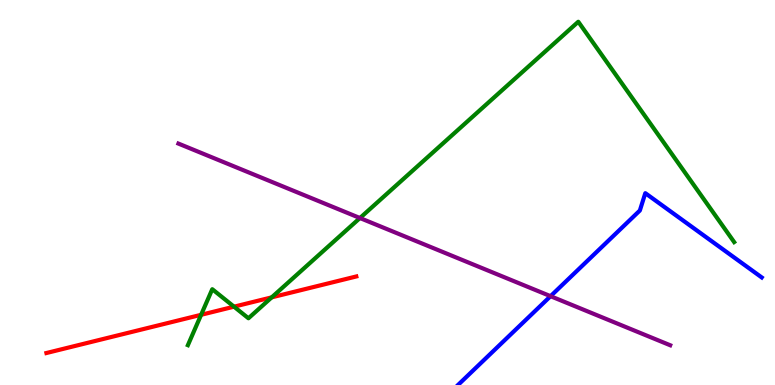[{'lines': ['blue', 'red'], 'intersections': []}, {'lines': ['green', 'red'], 'intersections': [{'x': 2.6, 'y': 1.82}, {'x': 3.02, 'y': 2.03}, {'x': 3.51, 'y': 2.28}]}, {'lines': ['purple', 'red'], 'intersections': []}, {'lines': ['blue', 'green'], 'intersections': []}, {'lines': ['blue', 'purple'], 'intersections': [{'x': 7.1, 'y': 2.31}]}, {'lines': ['green', 'purple'], 'intersections': [{'x': 4.64, 'y': 4.34}]}]